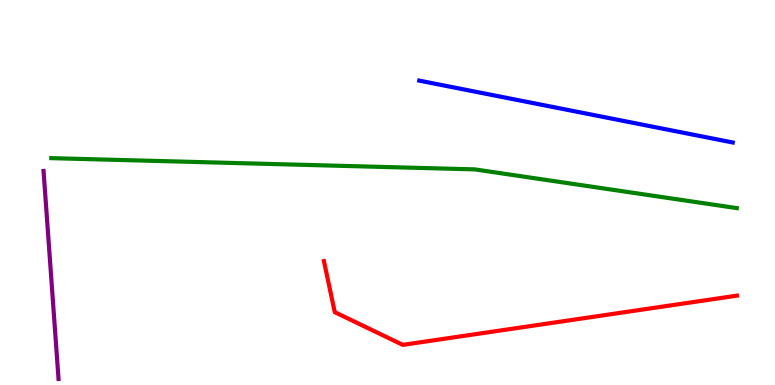[{'lines': ['blue', 'red'], 'intersections': []}, {'lines': ['green', 'red'], 'intersections': []}, {'lines': ['purple', 'red'], 'intersections': []}, {'lines': ['blue', 'green'], 'intersections': []}, {'lines': ['blue', 'purple'], 'intersections': []}, {'lines': ['green', 'purple'], 'intersections': []}]